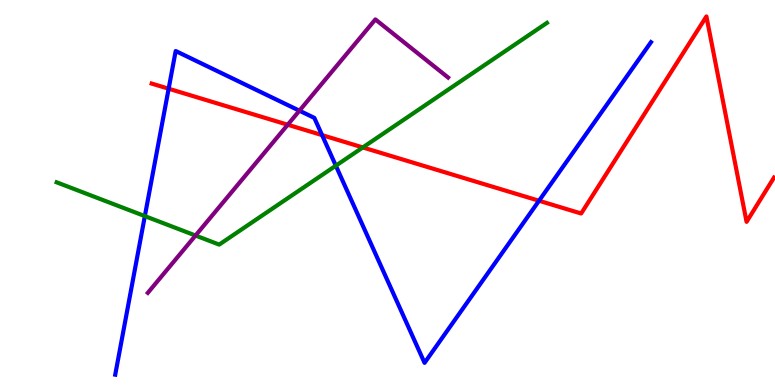[{'lines': ['blue', 'red'], 'intersections': [{'x': 2.18, 'y': 7.7}, {'x': 4.16, 'y': 6.49}, {'x': 6.96, 'y': 4.79}]}, {'lines': ['green', 'red'], 'intersections': [{'x': 4.68, 'y': 6.17}]}, {'lines': ['purple', 'red'], 'intersections': [{'x': 3.71, 'y': 6.76}]}, {'lines': ['blue', 'green'], 'intersections': [{'x': 1.87, 'y': 4.39}, {'x': 4.33, 'y': 5.7}]}, {'lines': ['blue', 'purple'], 'intersections': [{'x': 3.86, 'y': 7.12}]}, {'lines': ['green', 'purple'], 'intersections': [{'x': 2.52, 'y': 3.88}]}]